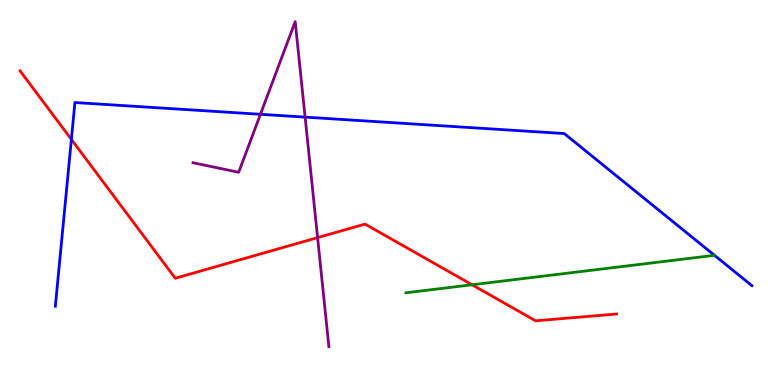[{'lines': ['blue', 'red'], 'intersections': [{'x': 0.921, 'y': 6.38}]}, {'lines': ['green', 'red'], 'intersections': [{'x': 6.09, 'y': 2.6}]}, {'lines': ['purple', 'red'], 'intersections': [{'x': 4.1, 'y': 3.83}]}, {'lines': ['blue', 'green'], 'intersections': [{'x': 9.22, 'y': 3.37}]}, {'lines': ['blue', 'purple'], 'intersections': [{'x': 3.36, 'y': 7.03}, {'x': 3.94, 'y': 6.96}]}, {'lines': ['green', 'purple'], 'intersections': []}]